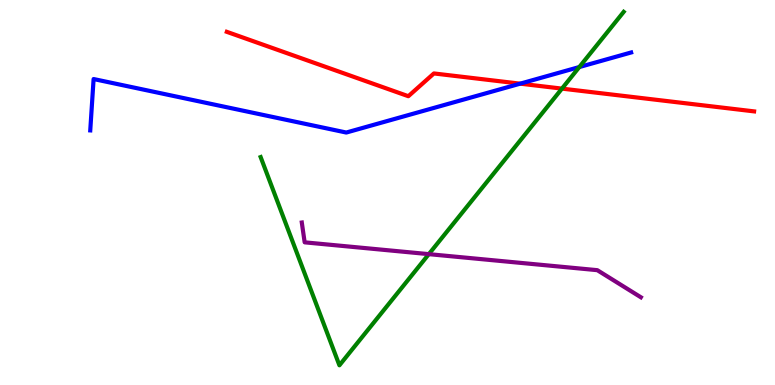[{'lines': ['blue', 'red'], 'intersections': [{'x': 6.71, 'y': 7.83}]}, {'lines': ['green', 'red'], 'intersections': [{'x': 7.25, 'y': 7.7}]}, {'lines': ['purple', 'red'], 'intersections': []}, {'lines': ['blue', 'green'], 'intersections': [{'x': 7.47, 'y': 8.26}]}, {'lines': ['blue', 'purple'], 'intersections': []}, {'lines': ['green', 'purple'], 'intersections': [{'x': 5.53, 'y': 3.4}]}]